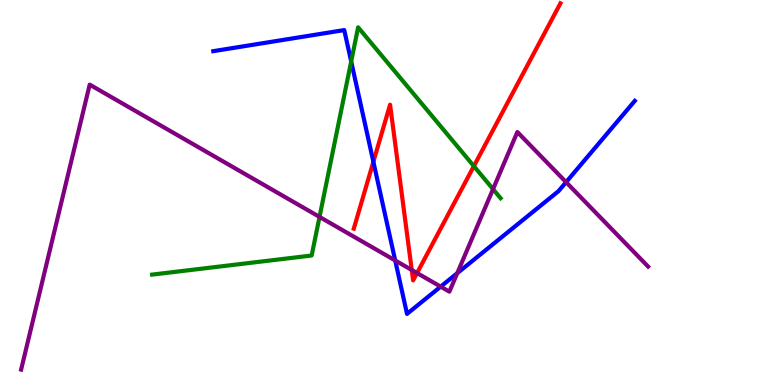[{'lines': ['blue', 'red'], 'intersections': [{'x': 4.82, 'y': 5.8}]}, {'lines': ['green', 'red'], 'intersections': [{'x': 6.11, 'y': 5.68}]}, {'lines': ['purple', 'red'], 'intersections': [{'x': 5.31, 'y': 2.99}, {'x': 5.38, 'y': 2.91}]}, {'lines': ['blue', 'green'], 'intersections': [{'x': 4.53, 'y': 8.4}]}, {'lines': ['blue', 'purple'], 'intersections': [{'x': 5.1, 'y': 3.23}, {'x': 5.69, 'y': 2.55}, {'x': 5.9, 'y': 2.9}, {'x': 7.3, 'y': 5.27}]}, {'lines': ['green', 'purple'], 'intersections': [{'x': 4.12, 'y': 4.37}, {'x': 6.36, 'y': 5.09}]}]